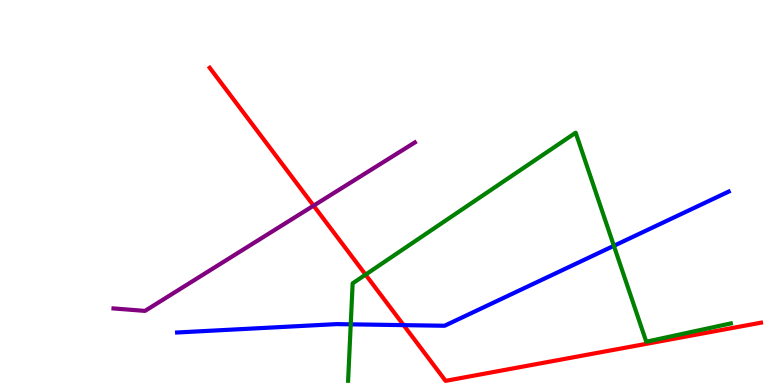[{'lines': ['blue', 'red'], 'intersections': [{'x': 5.21, 'y': 1.56}]}, {'lines': ['green', 'red'], 'intersections': [{'x': 4.72, 'y': 2.87}]}, {'lines': ['purple', 'red'], 'intersections': [{'x': 4.05, 'y': 4.66}]}, {'lines': ['blue', 'green'], 'intersections': [{'x': 4.53, 'y': 1.58}, {'x': 7.92, 'y': 3.62}]}, {'lines': ['blue', 'purple'], 'intersections': []}, {'lines': ['green', 'purple'], 'intersections': []}]